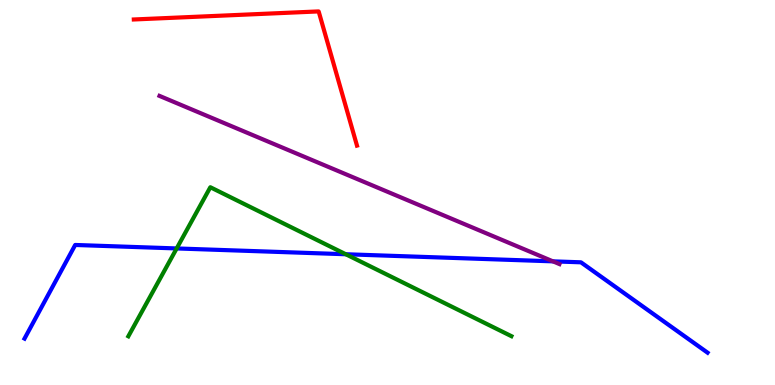[{'lines': ['blue', 'red'], 'intersections': []}, {'lines': ['green', 'red'], 'intersections': []}, {'lines': ['purple', 'red'], 'intersections': []}, {'lines': ['blue', 'green'], 'intersections': [{'x': 2.28, 'y': 3.55}, {'x': 4.46, 'y': 3.4}]}, {'lines': ['blue', 'purple'], 'intersections': [{'x': 7.14, 'y': 3.21}]}, {'lines': ['green', 'purple'], 'intersections': []}]